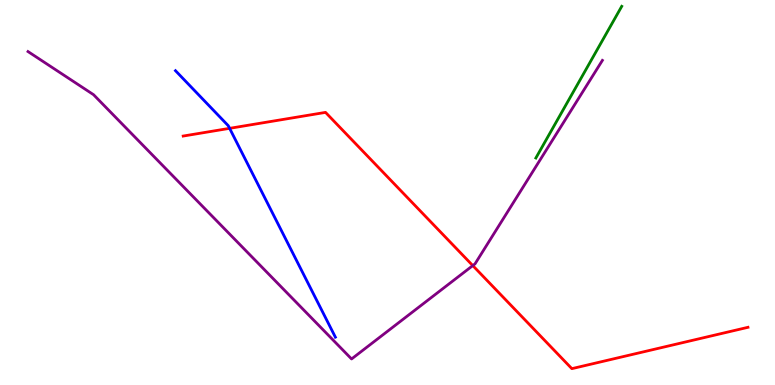[{'lines': ['blue', 'red'], 'intersections': [{'x': 2.96, 'y': 6.67}]}, {'lines': ['green', 'red'], 'intersections': []}, {'lines': ['purple', 'red'], 'intersections': [{'x': 6.1, 'y': 3.1}]}, {'lines': ['blue', 'green'], 'intersections': []}, {'lines': ['blue', 'purple'], 'intersections': []}, {'lines': ['green', 'purple'], 'intersections': []}]